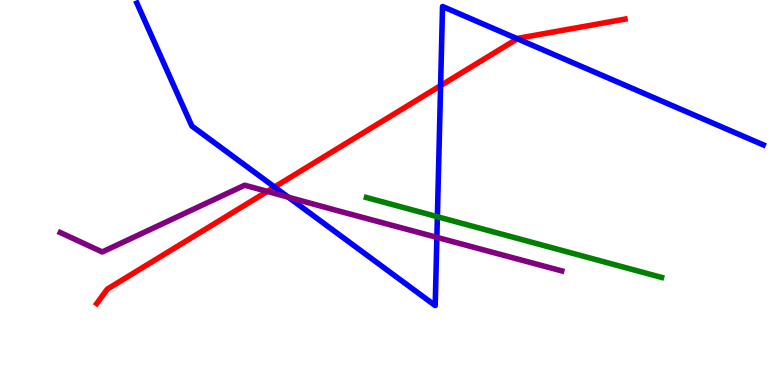[{'lines': ['blue', 'red'], 'intersections': [{'x': 3.54, 'y': 5.14}, {'x': 5.69, 'y': 7.78}, {'x': 6.68, 'y': 8.99}]}, {'lines': ['green', 'red'], 'intersections': []}, {'lines': ['purple', 'red'], 'intersections': [{'x': 3.45, 'y': 5.03}]}, {'lines': ['blue', 'green'], 'intersections': [{'x': 5.64, 'y': 4.37}]}, {'lines': ['blue', 'purple'], 'intersections': [{'x': 3.72, 'y': 4.88}, {'x': 5.64, 'y': 3.83}]}, {'lines': ['green', 'purple'], 'intersections': []}]